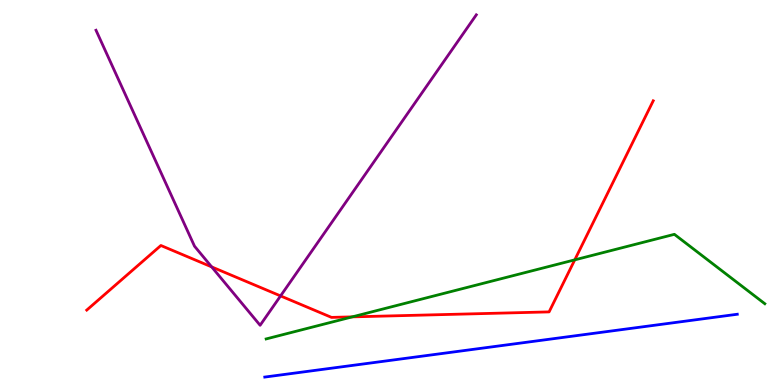[{'lines': ['blue', 'red'], 'intersections': []}, {'lines': ['green', 'red'], 'intersections': [{'x': 4.55, 'y': 1.77}, {'x': 7.42, 'y': 3.25}]}, {'lines': ['purple', 'red'], 'intersections': [{'x': 2.73, 'y': 3.07}, {'x': 3.62, 'y': 2.31}]}, {'lines': ['blue', 'green'], 'intersections': []}, {'lines': ['blue', 'purple'], 'intersections': []}, {'lines': ['green', 'purple'], 'intersections': []}]